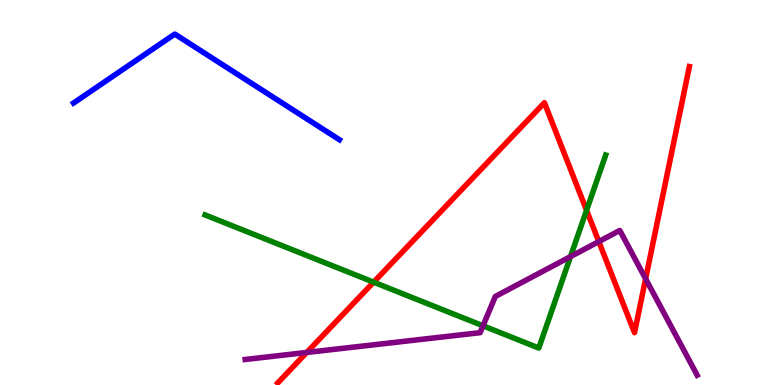[{'lines': ['blue', 'red'], 'intersections': []}, {'lines': ['green', 'red'], 'intersections': [{'x': 4.82, 'y': 2.67}, {'x': 7.57, 'y': 4.54}]}, {'lines': ['purple', 'red'], 'intersections': [{'x': 3.96, 'y': 0.845}, {'x': 7.73, 'y': 3.72}, {'x': 8.33, 'y': 2.76}]}, {'lines': ['blue', 'green'], 'intersections': []}, {'lines': ['blue', 'purple'], 'intersections': []}, {'lines': ['green', 'purple'], 'intersections': [{'x': 6.23, 'y': 1.54}, {'x': 7.36, 'y': 3.34}]}]